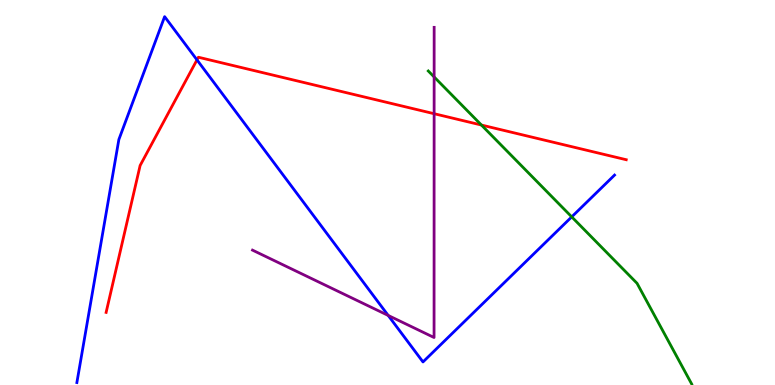[{'lines': ['blue', 'red'], 'intersections': [{'x': 2.54, 'y': 8.44}]}, {'lines': ['green', 'red'], 'intersections': [{'x': 6.21, 'y': 6.75}]}, {'lines': ['purple', 'red'], 'intersections': [{'x': 5.6, 'y': 7.05}]}, {'lines': ['blue', 'green'], 'intersections': [{'x': 7.38, 'y': 4.37}]}, {'lines': ['blue', 'purple'], 'intersections': [{'x': 5.01, 'y': 1.81}]}, {'lines': ['green', 'purple'], 'intersections': [{'x': 5.6, 'y': 8.0}]}]